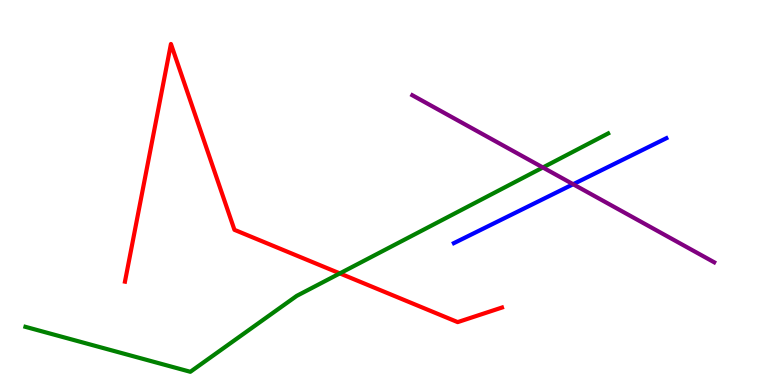[{'lines': ['blue', 'red'], 'intersections': []}, {'lines': ['green', 'red'], 'intersections': [{'x': 4.38, 'y': 2.9}]}, {'lines': ['purple', 'red'], 'intersections': []}, {'lines': ['blue', 'green'], 'intersections': []}, {'lines': ['blue', 'purple'], 'intersections': [{'x': 7.4, 'y': 5.21}]}, {'lines': ['green', 'purple'], 'intersections': [{'x': 7.0, 'y': 5.65}]}]